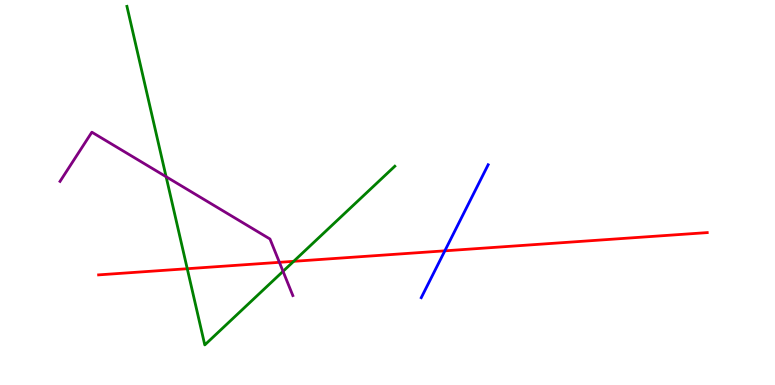[{'lines': ['blue', 'red'], 'intersections': [{'x': 5.74, 'y': 3.48}]}, {'lines': ['green', 'red'], 'intersections': [{'x': 2.42, 'y': 3.02}, {'x': 3.79, 'y': 3.21}]}, {'lines': ['purple', 'red'], 'intersections': [{'x': 3.61, 'y': 3.19}]}, {'lines': ['blue', 'green'], 'intersections': []}, {'lines': ['blue', 'purple'], 'intersections': []}, {'lines': ['green', 'purple'], 'intersections': [{'x': 2.14, 'y': 5.41}, {'x': 3.65, 'y': 2.95}]}]